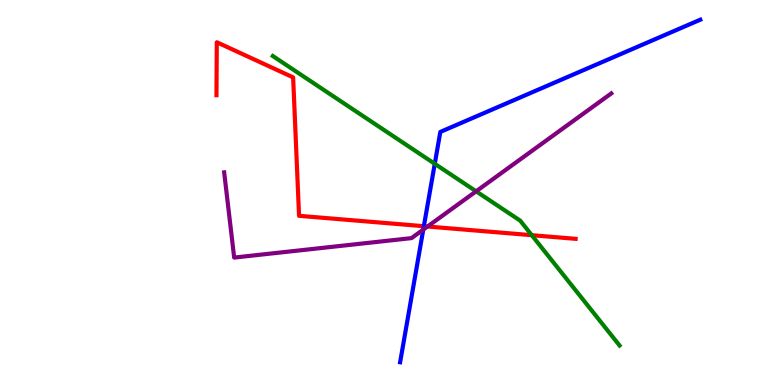[{'lines': ['blue', 'red'], 'intersections': [{'x': 5.47, 'y': 4.12}]}, {'lines': ['green', 'red'], 'intersections': [{'x': 6.86, 'y': 3.89}]}, {'lines': ['purple', 'red'], 'intersections': [{'x': 5.52, 'y': 4.12}]}, {'lines': ['blue', 'green'], 'intersections': [{'x': 5.61, 'y': 5.75}]}, {'lines': ['blue', 'purple'], 'intersections': [{'x': 5.46, 'y': 4.04}]}, {'lines': ['green', 'purple'], 'intersections': [{'x': 6.14, 'y': 5.03}]}]